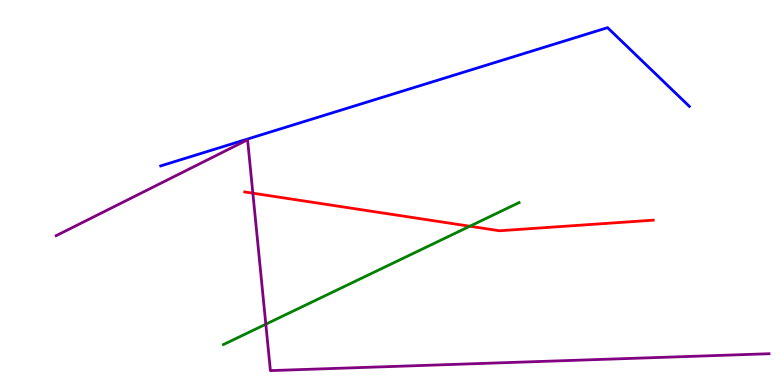[{'lines': ['blue', 'red'], 'intersections': []}, {'lines': ['green', 'red'], 'intersections': [{'x': 6.06, 'y': 4.12}]}, {'lines': ['purple', 'red'], 'intersections': [{'x': 3.26, 'y': 4.98}]}, {'lines': ['blue', 'green'], 'intersections': []}, {'lines': ['blue', 'purple'], 'intersections': []}, {'lines': ['green', 'purple'], 'intersections': [{'x': 3.43, 'y': 1.58}]}]